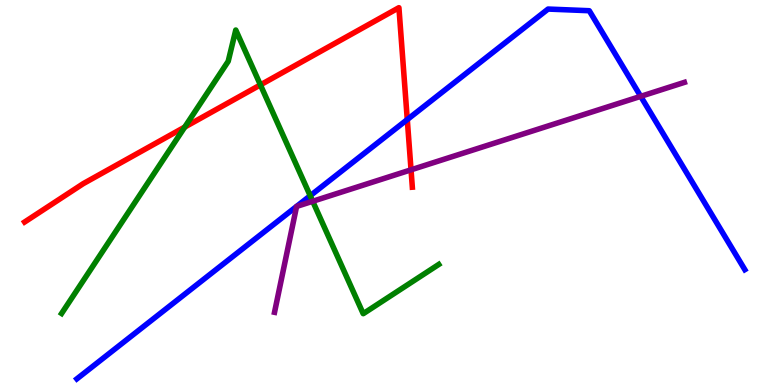[{'lines': ['blue', 'red'], 'intersections': [{'x': 5.26, 'y': 6.89}]}, {'lines': ['green', 'red'], 'intersections': [{'x': 2.38, 'y': 6.7}, {'x': 3.36, 'y': 7.8}]}, {'lines': ['purple', 'red'], 'intersections': [{'x': 5.3, 'y': 5.59}]}, {'lines': ['blue', 'green'], 'intersections': [{'x': 4.0, 'y': 4.92}]}, {'lines': ['blue', 'purple'], 'intersections': [{'x': 3.83, 'y': 4.64}, {'x': 3.83, 'y': 4.64}, {'x': 8.27, 'y': 7.5}]}, {'lines': ['green', 'purple'], 'intersections': [{'x': 4.03, 'y': 4.77}]}]